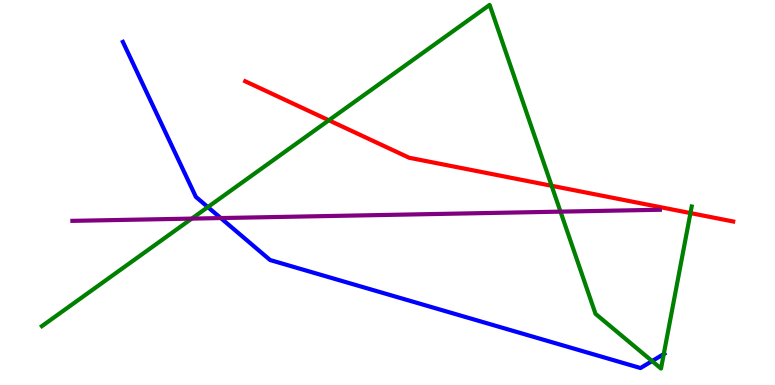[{'lines': ['blue', 'red'], 'intersections': []}, {'lines': ['green', 'red'], 'intersections': [{'x': 4.24, 'y': 6.88}, {'x': 7.12, 'y': 5.17}, {'x': 8.91, 'y': 4.47}]}, {'lines': ['purple', 'red'], 'intersections': []}, {'lines': ['blue', 'green'], 'intersections': [{'x': 2.68, 'y': 4.62}, {'x': 8.41, 'y': 0.621}, {'x': 8.56, 'y': 0.803}]}, {'lines': ['blue', 'purple'], 'intersections': [{'x': 2.85, 'y': 4.34}]}, {'lines': ['green', 'purple'], 'intersections': [{'x': 2.47, 'y': 4.32}, {'x': 7.23, 'y': 4.5}]}]